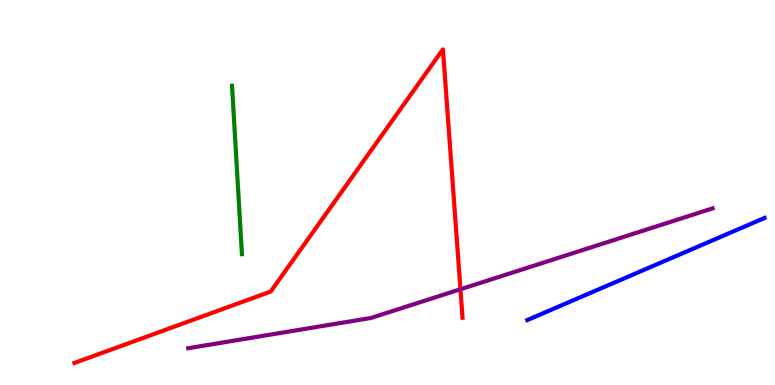[{'lines': ['blue', 'red'], 'intersections': []}, {'lines': ['green', 'red'], 'intersections': []}, {'lines': ['purple', 'red'], 'intersections': [{'x': 5.94, 'y': 2.49}]}, {'lines': ['blue', 'green'], 'intersections': []}, {'lines': ['blue', 'purple'], 'intersections': []}, {'lines': ['green', 'purple'], 'intersections': []}]